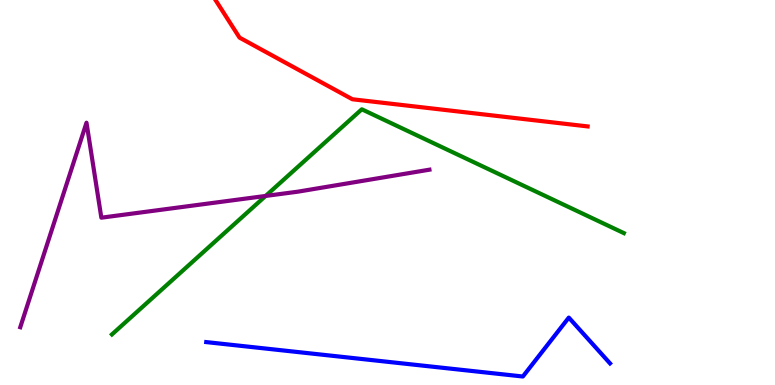[{'lines': ['blue', 'red'], 'intersections': []}, {'lines': ['green', 'red'], 'intersections': []}, {'lines': ['purple', 'red'], 'intersections': []}, {'lines': ['blue', 'green'], 'intersections': []}, {'lines': ['blue', 'purple'], 'intersections': []}, {'lines': ['green', 'purple'], 'intersections': [{'x': 3.43, 'y': 4.91}]}]